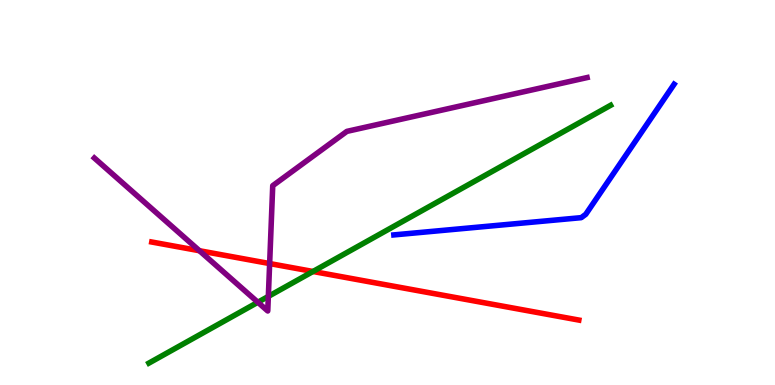[{'lines': ['blue', 'red'], 'intersections': []}, {'lines': ['green', 'red'], 'intersections': [{'x': 4.04, 'y': 2.95}]}, {'lines': ['purple', 'red'], 'intersections': [{'x': 2.57, 'y': 3.49}, {'x': 3.48, 'y': 3.15}]}, {'lines': ['blue', 'green'], 'intersections': []}, {'lines': ['blue', 'purple'], 'intersections': []}, {'lines': ['green', 'purple'], 'intersections': [{'x': 3.33, 'y': 2.15}, {'x': 3.46, 'y': 2.3}]}]